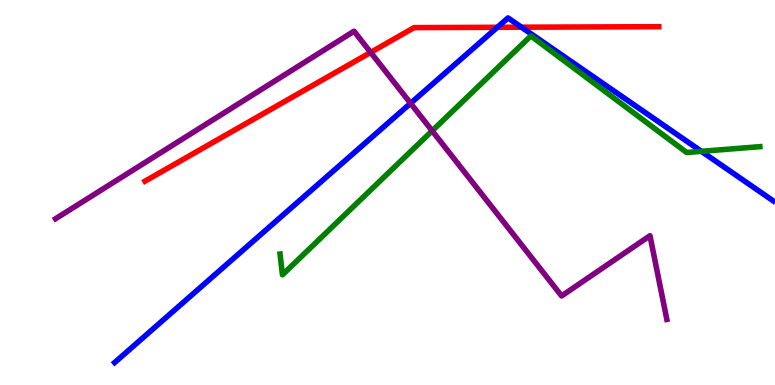[{'lines': ['blue', 'red'], 'intersections': [{'x': 6.42, 'y': 9.29}, {'x': 6.73, 'y': 9.29}]}, {'lines': ['green', 'red'], 'intersections': []}, {'lines': ['purple', 'red'], 'intersections': [{'x': 4.78, 'y': 8.64}]}, {'lines': ['blue', 'green'], 'intersections': [{'x': 9.05, 'y': 6.07}]}, {'lines': ['blue', 'purple'], 'intersections': [{'x': 5.3, 'y': 7.32}]}, {'lines': ['green', 'purple'], 'intersections': [{'x': 5.58, 'y': 6.6}]}]